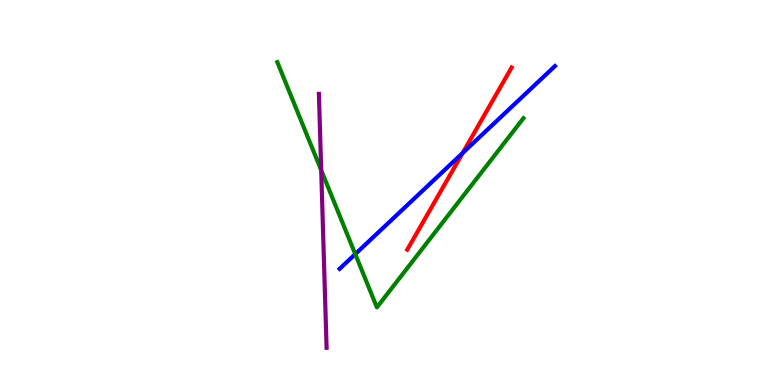[{'lines': ['blue', 'red'], 'intersections': [{'x': 5.97, 'y': 6.03}]}, {'lines': ['green', 'red'], 'intersections': []}, {'lines': ['purple', 'red'], 'intersections': []}, {'lines': ['blue', 'green'], 'intersections': [{'x': 4.58, 'y': 3.4}]}, {'lines': ['blue', 'purple'], 'intersections': []}, {'lines': ['green', 'purple'], 'intersections': [{'x': 4.14, 'y': 5.58}]}]